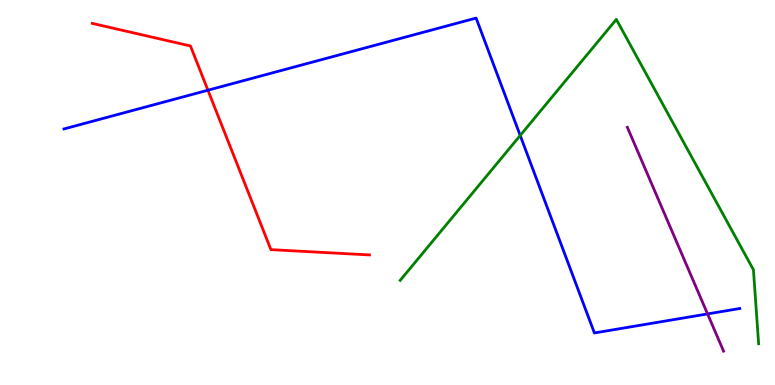[{'lines': ['blue', 'red'], 'intersections': [{'x': 2.68, 'y': 7.66}]}, {'lines': ['green', 'red'], 'intersections': []}, {'lines': ['purple', 'red'], 'intersections': []}, {'lines': ['blue', 'green'], 'intersections': [{'x': 6.71, 'y': 6.48}]}, {'lines': ['blue', 'purple'], 'intersections': [{'x': 9.13, 'y': 1.85}]}, {'lines': ['green', 'purple'], 'intersections': []}]